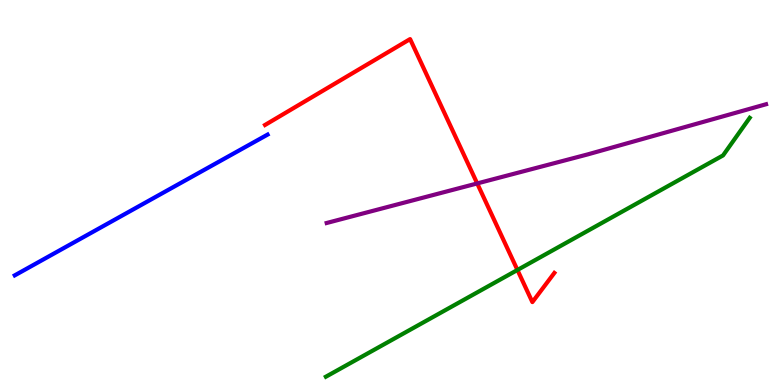[{'lines': ['blue', 'red'], 'intersections': []}, {'lines': ['green', 'red'], 'intersections': [{'x': 6.68, 'y': 2.99}]}, {'lines': ['purple', 'red'], 'intersections': [{'x': 6.16, 'y': 5.24}]}, {'lines': ['blue', 'green'], 'intersections': []}, {'lines': ['blue', 'purple'], 'intersections': []}, {'lines': ['green', 'purple'], 'intersections': []}]